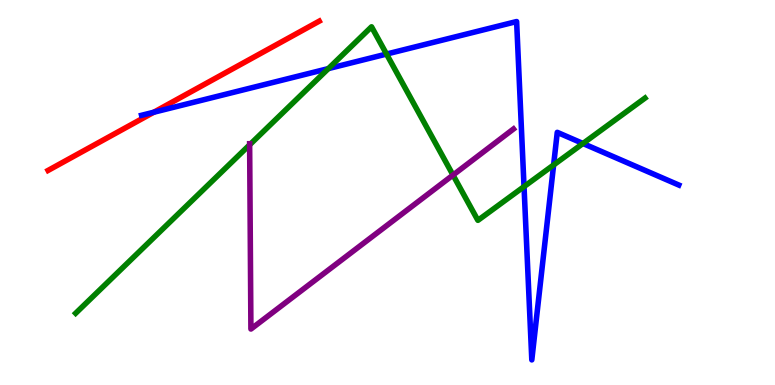[{'lines': ['blue', 'red'], 'intersections': [{'x': 1.98, 'y': 7.08}]}, {'lines': ['green', 'red'], 'intersections': []}, {'lines': ['purple', 'red'], 'intersections': []}, {'lines': ['blue', 'green'], 'intersections': [{'x': 4.24, 'y': 8.22}, {'x': 4.99, 'y': 8.6}, {'x': 6.76, 'y': 5.15}, {'x': 7.14, 'y': 5.72}, {'x': 7.52, 'y': 6.27}]}, {'lines': ['blue', 'purple'], 'intersections': []}, {'lines': ['green', 'purple'], 'intersections': [{'x': 3.22, 'y': 6.24}, {'x': 5.85, 'y': 5.45}]}]